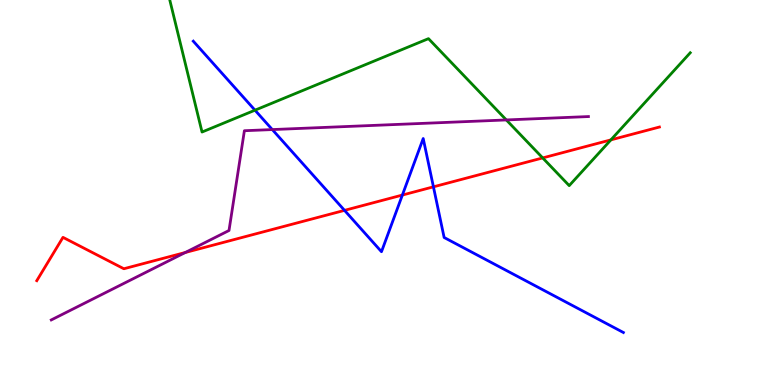[{'lines': ['blue', 'red'], 'intersections': [{'x': 4.45, 'y': 4.54}, {'x': 5.19, 'y': 4.93}, {'x': 5.59, 'y': 5.15}]}, {'lines': ['green', 'red'], 'intersections': [{'x': 7.0, 'y': 5.9}, {'x': 7.88, 'y': 6.37}]}, {'lines': ['purple', 'red'], 'intersections': [{'x': 2.39, 'y': 3.44}]}, {'lines': ['blue', 'green'], 'intersections': [{'x': 3.29, 'y': 7.14}]}, {'lines': ['blue', 'purple'], 'intersections': [{'x': 3.51, 'y': 6.63}]}, {'lines': ['green', 'purple'], 'intersections': [{'x': 6.53, 'y': 6.88}]}]